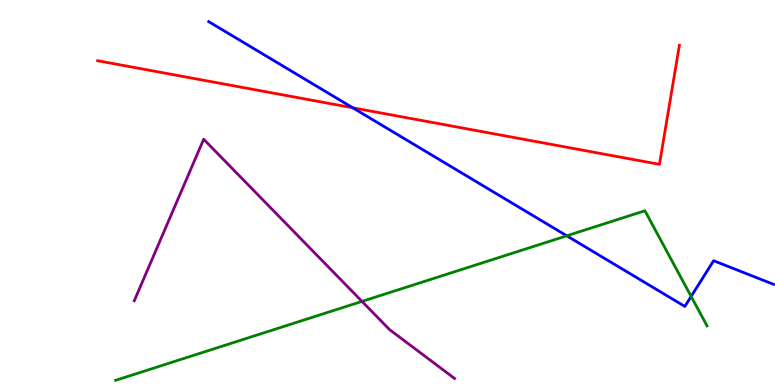[{'lines': ['blue', 'red'], 'intersections': [{'x': 4.55, 'y': 7.2}]}, {'lines': ['green', 'red'], 'intersections': []}, {'lines': ['purple', 'red'], 'intersections': []}, {'lines': ['blue', 'green'], 'intersections': [{'x': 7.31, 'y': 3.88}, {'x': 8.92, 'y': 2.3}]}, {'lines': ['blue', 'purple'], 'intersections': []}, {'lines': ['green', 'purple'], 'intersections': [{'x': 4.67, 'y': 2.17}]}]